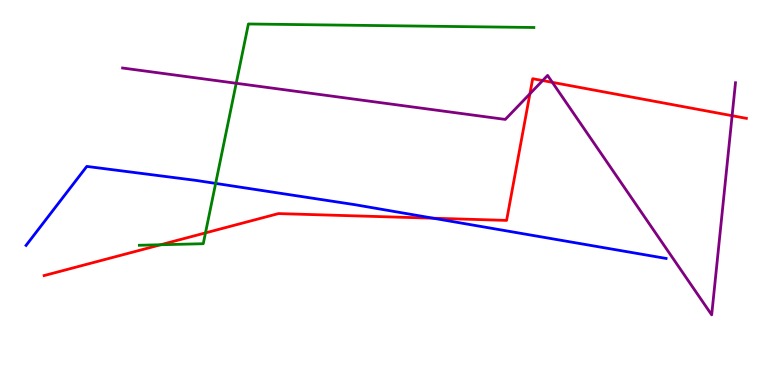[{'lines': ['blue', 'red'], 'intersections': [{'x': 5.59, 'y': 4.33}]}, {'lines': ['green', 'red'], 'intersections': [{'x': 2.07, 'y': 3.64}, {'x': 2.65, 'y': 3.95}]}, {'lines': ['purple', 'red'], 'intersections': [{'x': 6.84, 'y': 7.56}, {'x': 7.0, 'y': 7.91}, {'x': 7.13, 'y': 7.86}, {'x': 9.45, 'y': 6.99}]}, {'lines': ['blue', 'green'], 'intersections': [{'x': 2.78, 'y': 5.24}]}, {'lines': ['blue', 'purple'], 'intersections': []}, {'lines': ['green', 'purple'], 'intersections': [{'x': 3.05, 'y': 7.84}]}]